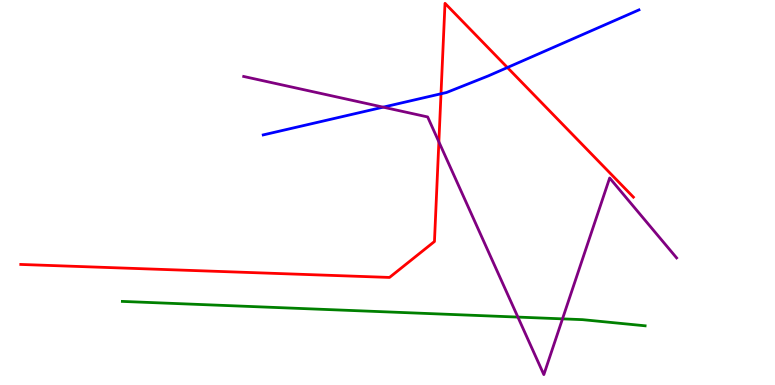[{'lines': ['blue', 'red'], 'intersections': [{'x': 5.69, 'y': 7.56}, {'x': 6.55, 'y': 8.25}]}, {'lines': ['green', 'red'], 'intersections': []}, {'lines': ['purple', 'red'], 'intersections': [{'x': 5.66, 'y': 6.32}]}, {'lines': ['blue', 'green'], 'intersections': []}, {'lines': ['blue', 'purple'], 'intersections': [{'x': 4.94, 'y': 7.22}]}, {'lines': ['green', 'purple'], 'intersections': [{'x': 6.68, 'y': 1.76}, {'x': 7.26, 'y': 1.72}]}]